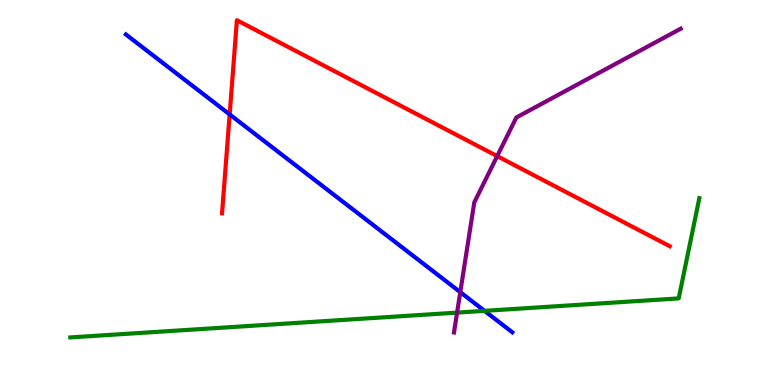[{'lines': ['blue', 'red'], 'intersections': [{'x': 2.96, 'y': 7.03}]}, {'lines': ['green', 'red'], 'intersections': []}, {'lines': ['purple', 'red'], 'intersections': [{'x': 6.42, 'y': 5.94}]}, {'lines': ['blue', 'green'], 'intersections': [{'x': 6.25, 'y': 1.93}]}, {'lines': ['blue', 'purple'], 'intersections': [{'x': 5.94, 'y': 2.41}]}, {'lines': ['green', 'purple'], 'intersections': [{'x': 5.9, 'y': 1.88}]}]